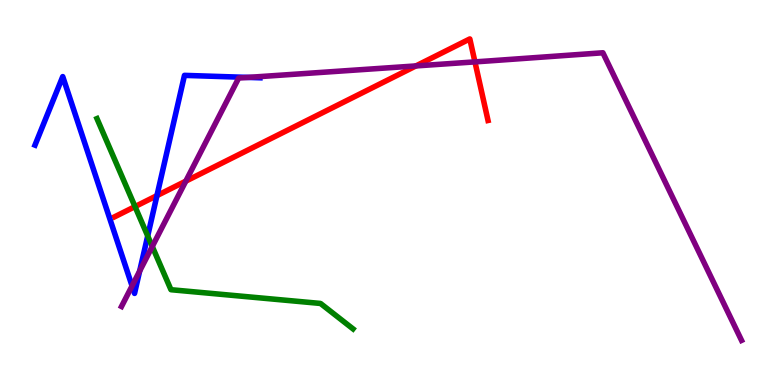[{'lines': ['blue', 'red'], 'intersections': [{'x': 2.03, 'y': 4.92}]}, {'lines': ['green', 'red'], 'intersections': [{'x': 1.74, 'y': 4.63}]}, {'lines': ['purple', 'red'], 'intersections': [{'x': 2.4, 'y': 5.29}, {'x': 5.37, 'y': 8.29}, {'x': 6.13, 'y': 8.39}]}, {'lines': ['blue', 'green'], 'intersections': [{'x': 1.91, 'y': 3.87}]}, {'lines': ['blue', 'purple'], 'intersections': [{'x': 1.7, 'y': 2.57}, {'x': 1.8, 'y': 2.96}, {'x': 3.2, 'y': 7.99}]}, {'lines': ['green', 'purple'], 'intersections': [{'x': 1.96, 'y': 3.6}]}]